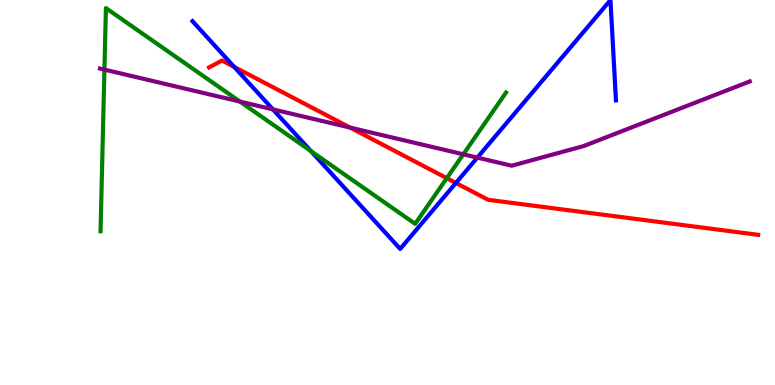[{'lines': ['blue', 'red'], 'intersections': [{'x': 3.02, 'y': 8.26}, {'x': 5.88, 'y': 5.25}]}, {'lines': ['green', 'red'], 'intersections': [{'x': 5.76, 'y': 5.37}]}, {'lines': ['purple', 'red'], 'intersections': [{'x': 4.52, 'y': 6.69}]}, {'lines': ['blue', 'green'], 'intersections': [{'x': 4.01, 'y': 6.07}]}, {'lines': ['blue', 'purple'], 'intersections': [{'x': 3.52, 'y': 7.16}, {'x': 6.16, 'y': 5.91}]}, {'lines': ['green', 'purple'], 'intersections': [{'x': 1.35, 'y': 8.19}, {'x': 3.1, 'y': 7.36}, {'x': 5.98, 'y': 5.99}]}]